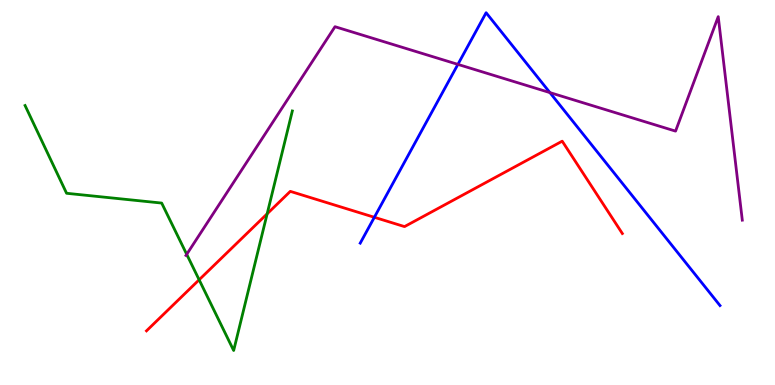[{'lines': ['blue', 'red'], 'intersections': [{'x': 4.83, 'y': 4.36}]}, {'lines': ['green', 'red'], 'intersections': [{'x': 2.57, 'y': 2.73}, {'x': 3.45, 'y': 4.45}]}, {'lines': ['purple', 'red'], 'intersections': []}, {'lines': ['blue', 'green'], 'intersections': []}, {'lines': ['blue', 'purple'], 'intersections': [{'x': 5.91, 'y': 8.33}, {'x': 7.1, 'y': 7.59}]}, {'lines': ['green', 'purple'], 'intersections': [{'x': 2.41, 'y': 3.39}]}]